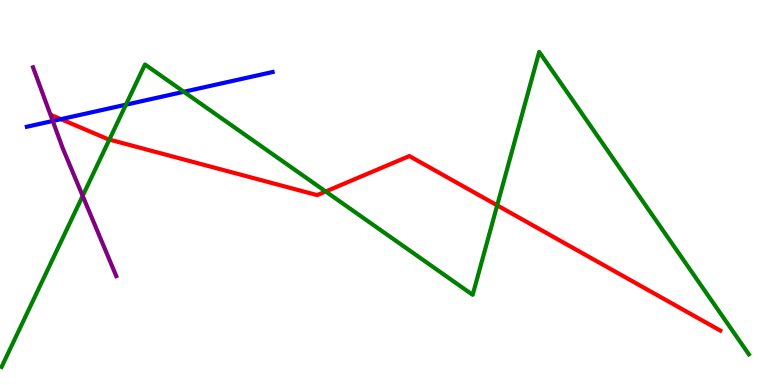[{'lines': ['blue', 'red'], 'intersections': [{'x': 0.786, 'y': 6.91}]}, {'lines': ['green', 'red'], 'intersections': [{'x': 1.41, 'y': 6.37}, {'x': 4.2, 'y': 5.03}, {'x': 6.42, 'y': 4.67}]}, {'lines': ['purple', 'red'], 'intersections': []}, {'lines': ['blue', 'green'], 'intersections': [{'x': 1.62, 'y': 7.28}, {'x': 2.37, 'y': 7.62}]}, {'lines': ['blue', 'purple'], 'intersections': [{'x': 0.68, 'y': 6.86}]}, {'lines': ['green', 'purple'], 'intersections': [{'x': 1.07, 'y': 4.91}]}]